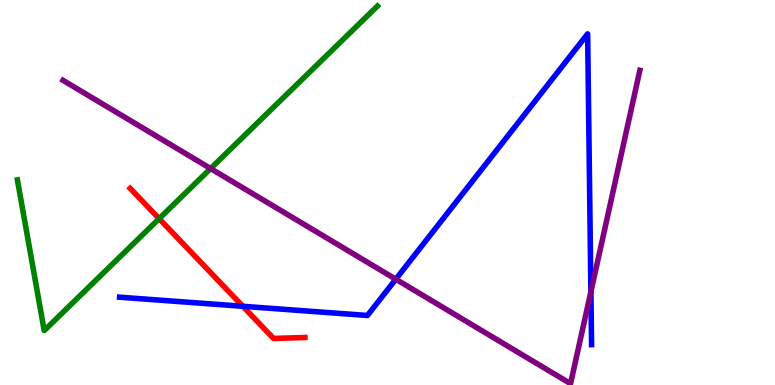[{'lines': ['blue', 'red'], 'intersections': [{'x': 3.13, 'y': 2.04}]}, {'lines': ['green', 'red'], 'intersections': [{'x': 2.05, 'y': 4.32}]}, {'lines': ['purple', 'red'], 'intersections': []}, {'lines': ['blue', 'green'], 'intersections': []}, {'lines': ['blue', 'purple'], 'intersections': [{'x': 5.11, 'y': 2.75}, {'x': 7.62, 'y': 2.42}]}, {'lines': ['green', 'purple'], 'intersections': [{'x': 2.72, 'y': 5.62}]}]